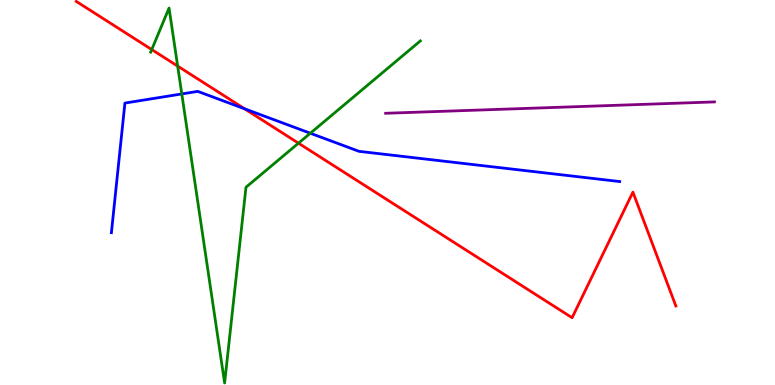[{'lines': ['blue', 'red'], 'intersections': [{'x': 3.16, 'y': 7.17}]}, {'lines': ['green', 'red'], 'intersections': [{'x': 1.96, 'y': 8.71}, {'x': 2.29, 'y': 8.28}, {'x': 3.85, 'y': 6.28}]}, {'lines': ['purple', 'red'], 'intersections': []}, {'lines': ['blue', 'green'], 'intersections': [{'x': 2.35, 'y': 7.56}, {'x': 4.0, 'y': 6.54}]}, {'lines': ['blue', 'purple'], 'intersections': []}, {'lines': ['green', 'purple'], 'intersections': []}]